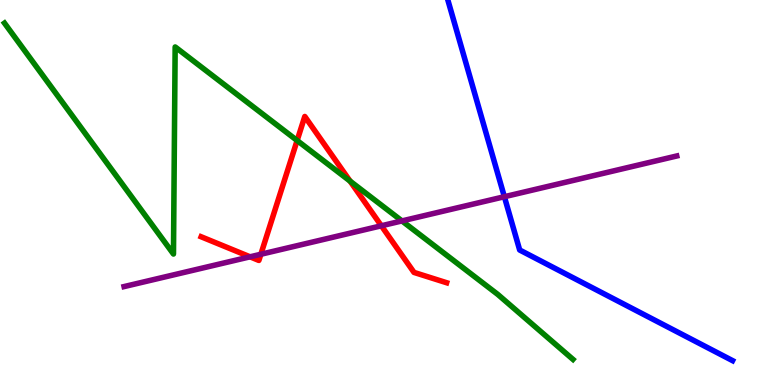[{'lines': ['blue', 'red'], 'intersections': []}, {'lines': ['green', 'red'], 'intersections': [{'x': 3.83, 'y': 6.35}, {'x': 4.52, 'y': 5.3}]}, {'lines': ['purple', 'red'], 'intersections': [{'x': 3.23, 'y': 3.33}, {'x': 3.37, 'y': 3.4}, {'x': 4.92, 'y': 4.14}]}, {'lines': ['blue', 'green'], 'intersections': []}, {'lines': ['blue', 'purple'], 'intersections': [{'x': 6.51, 'y': 4.89}]}, {'lines': ['green', 'purple'], 'intersections': [{'x': 5.19, 'y': 4.26}]}]